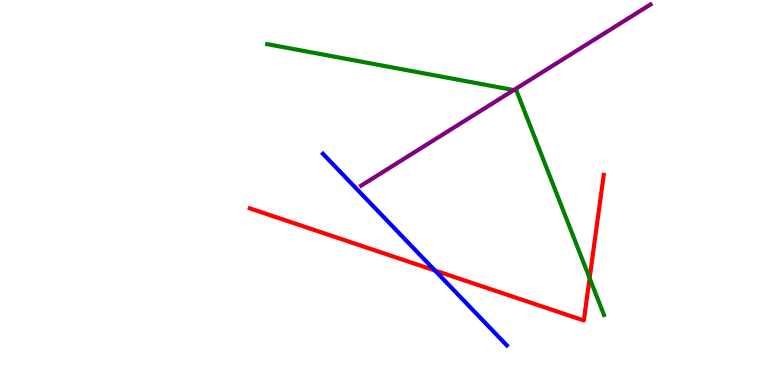[{'lines': ['blue', 'red'], 'intersections': [{'x': 5.61, 'y': 2.97}]}, {'lines': ['green', 'red'], 'intersections': [{'x': 7.61, 'y': 2.78}]}, {'lines': ['purple', 'red'], 'intersections': []}, {'lines': ['blue', 'green'], 'intersections': []}, {'lines': ['blue', 'purple'], 'intersections': []}, {'lines': ['green', 'purple'], 'intersections': [{'x': 6.63, 'y': 7.66}]}]